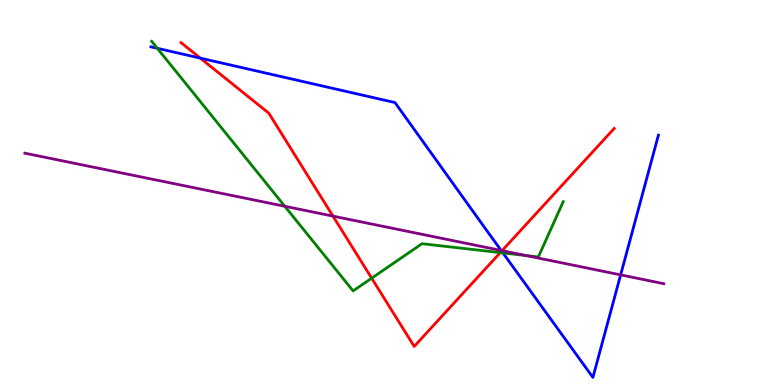[{'lines': ['blue', 'red'], 'intersections': [{'x': 2.58, 'y': 8.49}, {'x': 6.47, 'y': 3.48}]}, {'lines': ['green', 'red'], 'intersections': [{'x': 4.8, 'y': 2.77}, {'x': 6.46, 'y': 3.44}]}, {'lines': ['purple', 'red'], 'intersections': [{'x': 4.3, 'y': 4.39}, {'x': 6.48, 'y': 3.49}]}, {'lines': ['blue', 'green'], 'intersections': [{'x': 2.03, 'y': 8.75}, {'x': 6.49, 'y': 3.43}]}, {'lines': ['blue', 'purple'], 'intersections': [{'x': 6.47, 'y': 3.49}, {'x': 8.01, 'y': 2.86}]}, {'lines': ['green', 'purple'], 'intersections': [{'x': 3.67, 'y': 4.64}, {'x': 6.79, 'y': 3.36}]}]